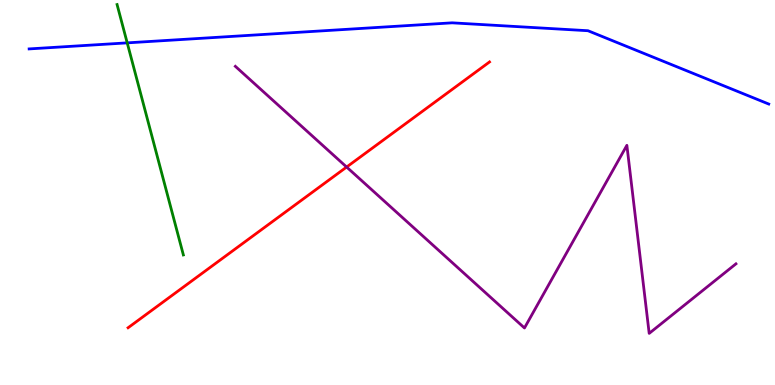[{'lines': ['blue', 'red'], 'intersections': []}, {'lines': ['green', 'red'], 'intersections': []}, {'lines': ['purple', 'red'], 'intersections': [{'x': 4.47, 'y': 5.66}]}, {'lines': ['blue', 'green'], 'intersections': [{'x': 1.64, 'y': 8.89}]}, {'lines': ['blue', 'purple'], 'intersections': []}, {'lines': ['green', 'purple'], 'intersections': []}]